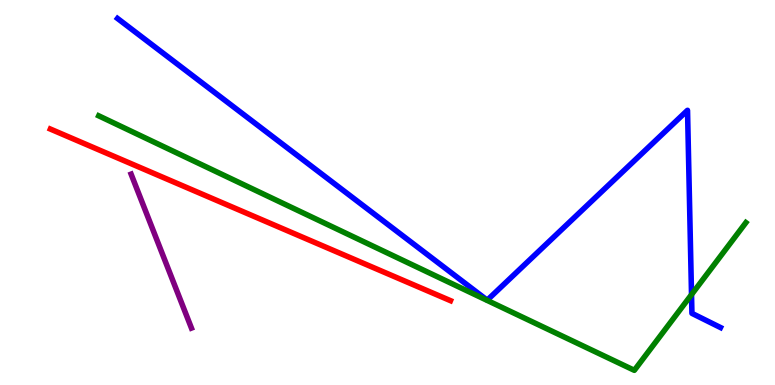[{'lines': ['blue', 'red'], 'intersections': []}, {'lines': ['green', 'red'], 'intersections': []}, {'lines': ['purple', 'red'], 'intersections': []}, {'lines': ['blue', 'green'], 'intersections': [{'x': 8.92, 'y': 2.35}]}, {'lines': ['blue', 'purple'], 'intersections': []}, {'lines': ['green', 'purple'], 'intersections': []}]